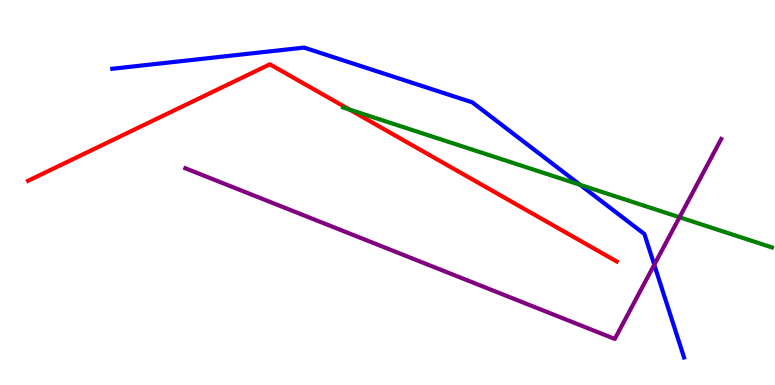[{'lines': ['blue', 'red'], 'intersections': []}, {'lines': ['green', 'red'], 'intersections': [{'x': 4.51, 'y': 7.16}]}, {'lines': ['purple', 'red'], 'intersections': []}, {'lines': ['blue', 'green'], 'intersections': [{'x': 7.48, 'y': 5.2}]}, {'lines': ['blue', 'purple'], 'intersections': [{'x': 8.44, 'y': 3.12}]}, {'lines': ['green', 'purple'], 'intersections': [{'x': 8.77, 'y': 4.36}]}]